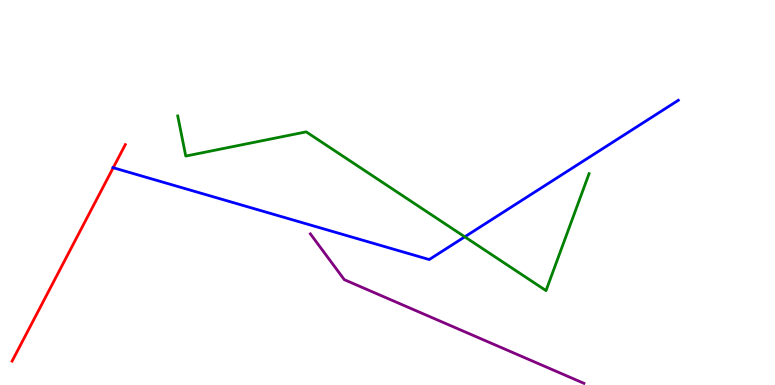[{'lines': ['blue', 'red'], 'intersections': [{'x': 1.46, 'y': 5.64}]}, {'lines': ['green', 'red'], 'intersections': []}, {'lines': ['purple', 'red'], 'intersections': []}, {'lines': ['blue', 'green'], 'intersections': [{'x': 6.0, 'y': 3.85}]}, {'lines': ['blue', 'purple'], 'intersections': []}, {'lines': ['green', 'purple'], 'intersections': []}]